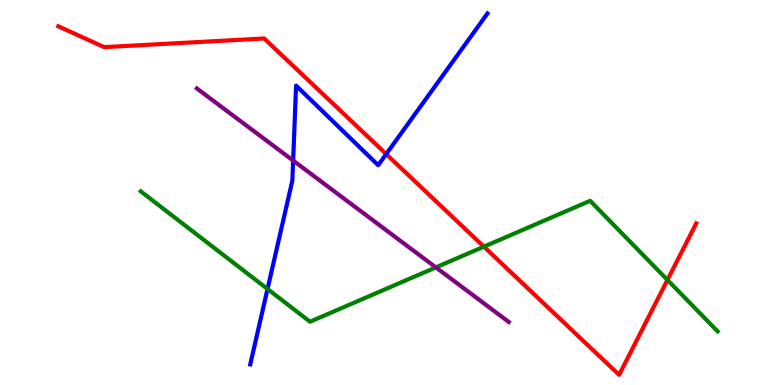[{'lines': ['blue', 'red'], 'intersections': [{'x': 4.98, 'y': 6.0}]}, {'lines': ['green', 'red'], 'intersections': [{'x': 6.24, 'y': 3.59}, {'x': 8.61, 'y': 2.73}]}, {'lines': ['purple', 'red'], 'intersections': []}, {'lines': ['blue', 'green'], 'intersections': [{'x': 3.45, 'y': 2.49}]}, {'lines': ['blue', 'purple'], 'intersections': [{'x': 3.78, 'y': 5.83}]}, {'lines': ['green', 'purple'], 'intersections': [{'x': 5.62, 'y': 3.05}]}]